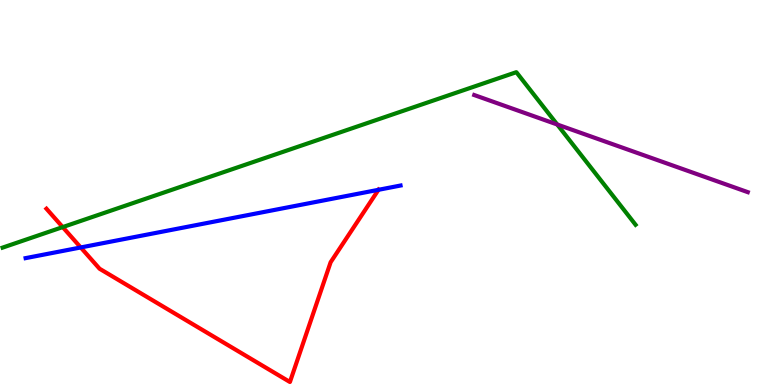[{'lines': ['blue', 'red'], 'intersections': [{'x': 1.04, 'y': 3.57}, {'x': 4.88, 'y': 5.07}]}, {'lines': ['green', 'red'], 'intersections': [{'x': 0.809, 'y': 4.1}]}, {'lines': ['purple', 'red'], 'intersections': []}, {'lines': ['blue', 'green'], 'intersections': []}, {'lines': ['blue', 'purple'], 'intersections': []}, {'lines': ['green', 'purple'], 'intersections': [{'x': 7.19, 'y': 6.77}]}]